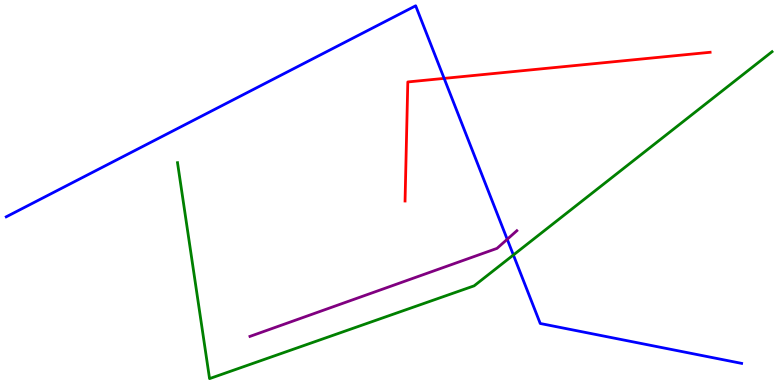[{'lines': ['blue', 'red'], 'intersections': [{'x': 5.73, 'y': 7.96}]}, {'lines': ['green', 'red'], 'intersections': []}, {'lines': ['purple', 'red'], 'intersections': []}, {'lines': ['blue', 'green'], 'intersections': [{'x': 6.62, 'y': 3.38}]}, {'lines': ['blue', 'purple'], 'intersections': [{'x': 6.54, 'y': 3.78}]}, {'lines': ['green', 'purple'], 'intersections': []}]